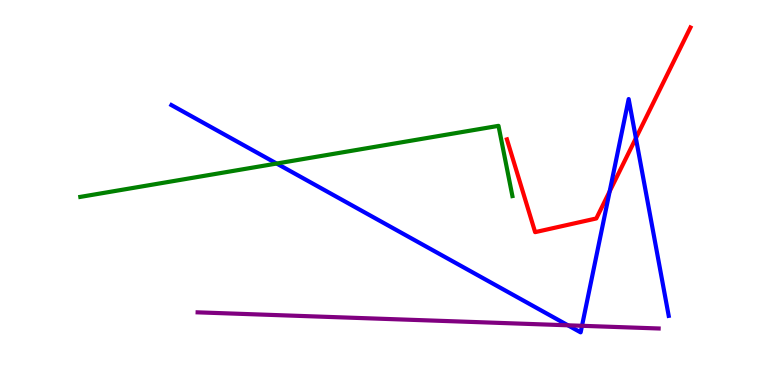[{'lines': ['blue', 'red'], 'intersections': [{'x': 7.87, 'y': 5.03}, {'x': 8.21, 'y': 6.41}]}, {'lines': ['green', 'red'], 'intersections': []}, {'lines': ['purple', 'red'], 'intersections': []}, {'lines': ['blue', 'green'], 'intersections': [{'x': 3.57, 'y': 5.75}]}, {'lines': ['blue', 'purple'], 'intersections': [{'x': 7.33, 'y': 1.55}, {'x': 7.51, 'y': 1.54}]}, {'lines': ['green', 'purple'], 'intersections': []}]